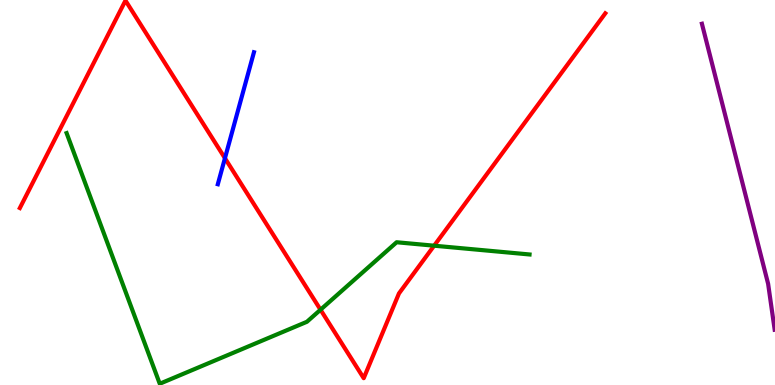[{'lines': ['blue', 'red'], 'intersections': [{'x': 2.9, 'y': 5.89}]}, {'lines': ['green', 'red'], 'intersections': [{'x': 4.14, 'y': 1.96}, {'x': 5.6, 'y': 3.62}]}, {'lines': ['purple', 'red'], 'intersections': []}, {'lines': ['blue', 'green'], 'intersections': []}, {'lines': ['blue', 'purple'], 'intersections': []}, {'lines': ['green', 'purple'], 'intersections': []}]